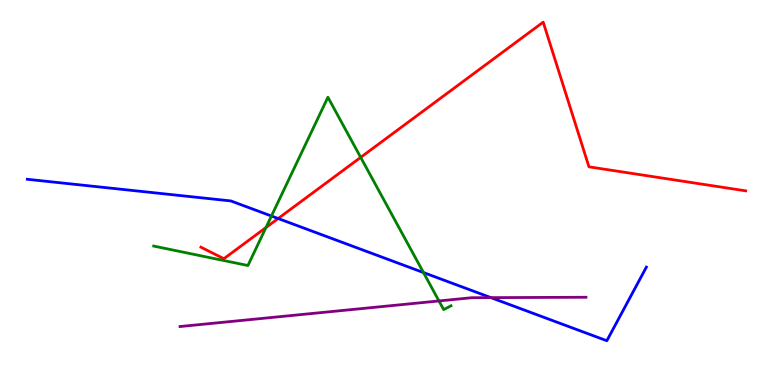[{'lines': ['blue', 'red'], 'intersections': [{'x': 3.59, 'y': 4.32}]}, {'lines': ['green', 'red'], 'intersections': [{'x': 3.43, 'y': 4.09}, {'x': 4.65, 'y': 5.91}]}, {'lines': ['purple', 'red'], 'intersections': []}, {'lines': ['blue', 'green'], 'intersections': [{'x': 3.5, 'y': 4.39}, {'x': 5.46, 'y': 2.92}]}, {'lines': ['blue', 'purple'], 'intersections': [{'x': 6.33, 'y': 2.27}]}, {'lines': ['green', 'purple'], 'intersections': [{'x': 5.66, 'y': 2.18}]}]